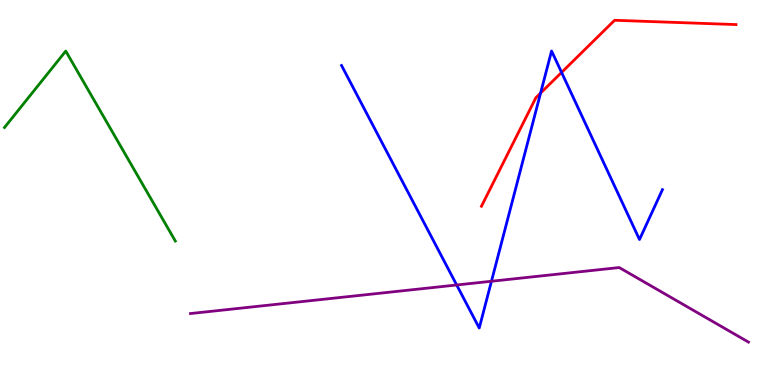[{'lines': ['blue', 'red'], 'intersections': [{'x': 6.98, 'y': 7.58}, {'x': 7.25, 'y': 8.12}]}, {'lines': ['green', 'red'], 'intersections': []}, {'lines': ['purple', 'red'], 'intersections': []}, {'lines': ['blue', 'green'], 'intersections': []}, {'lines': ['blue', 'purple'], 'intersections': [{'x': 5.89, 'y': 2.6}, {'x': 6.34, 'y': 2.69}]}, {'lines': ['green', 'purple'], 'intersections': []}]